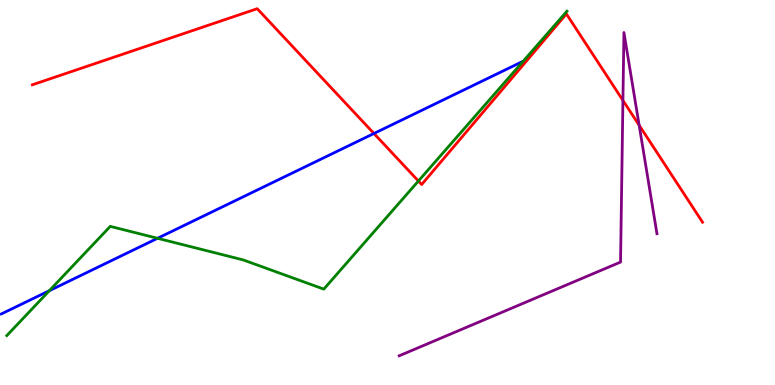[{'lines': ['blue', 'red'], 'intersections': [{'x': 4.83, 'y': 6.53}]}, {'lines': ['green', 'red'], 'intersections': [{'x': 5.4, 'y': 5.3}]}, {'lines': ['purple', 'red'], 'intersections': [{'x': 8.04, 'y': 7.39}, {'x': 8.25, 'y': 6.75}]}, {'lines': ['blue', 'green'], 'intersections': [{'x': 0.636, 'y': 2.45}, {'x': 2.03, 'y': 3.81}]}, {'lines': ['blue', 'purple'], 'intersections': []}, {'lines': ['green', 'purple'], 'intersections': []}]